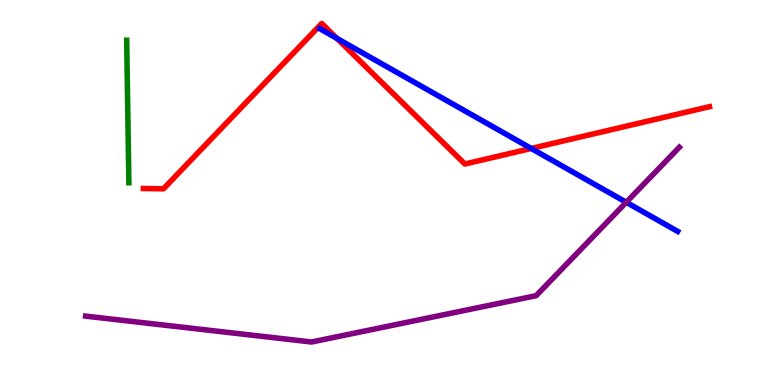[{'lines': ['blue', 'red'], 'intersections': [{'x': 4.35, 'y': 9.0}, {'x': 6.85, 'y': 6.14}]}, {'lines': ['green', 'red'], 'intersections': []}, {'lines': ['purple', 'red'], 'intersections': []}, {'lines': ['blue', 'green'], 'intersections': []}, {'lines': ['blue', 'purple'], 'intersections': [{'x': 8.08, 'y': 4.75}]}, {'lines': ['green', 'purple'], 'intersections': []}]